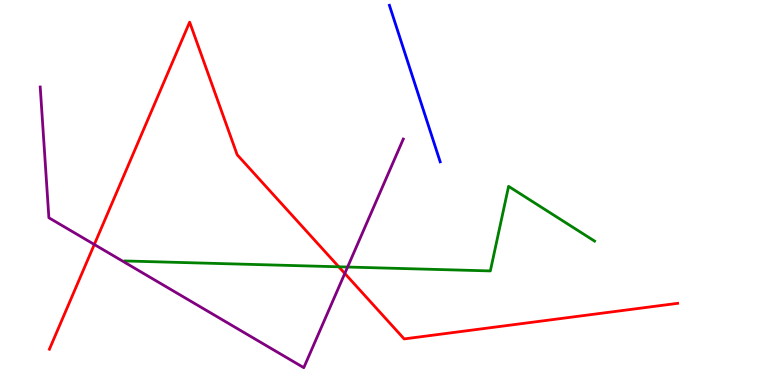[{'lines': ['blue', 'red'], 'intersections': []}, {'lines': ['green', 'red'], 'intersections': [{'x': 4.37, 'y': 3.07}]}, {'lines': ['purple', 'red'], 'intersections': [{'x': 1.22, 'y': 3.65}, {'x': 4.45, 'y': 2.9}]}, {'lines': ['blue', 'green'], 'intersections': []}, {'lines': ['blue', 'purple'], 'intersections': []}, {'lines': ['green', 'purple'], 'intersections': [{'x': 4.49, 'y': 3.06}]}]